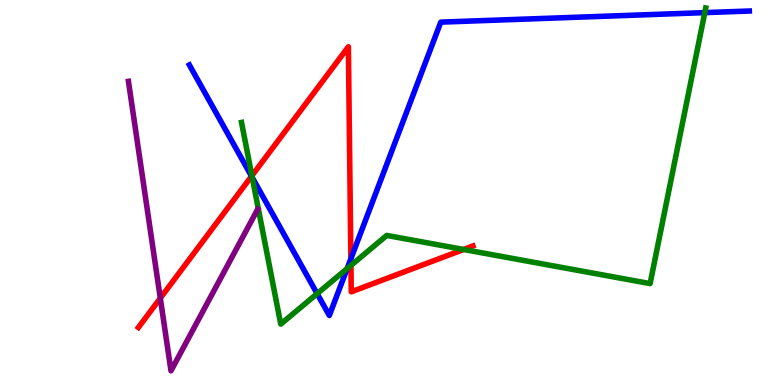[{'lines': ['blue', 'red'], 'intersections': [{'x': 3.25, 'y': 5.42}, {'x': 4.53, 'y': 3.28}]}, {'lines': ['green', 'red'], 'intersections': [{'x': 3.25, 'y': 5.44}, {'x': 4.53, 'y': 3.11}, {'x': 5.98, 'y': 3.52}]}, {'lines': ['purple', 'red'], 'intersections': [{'x': 2.07, 'y': 2.26}]}, {'lines': ['blue', 'green'], 'intersections': [{'x': 3.25, 'y': 5.39}, {'x': 4.09, 'y': 2.37}, {'x': 4.48, 'y': 3.02}, {'x': 9.09, 'y': 9.67}]}, {'lines': ['blue', 'purple'], 'intersections': []}, {'lines': ['green', 'purple'], 'intersections': []}]